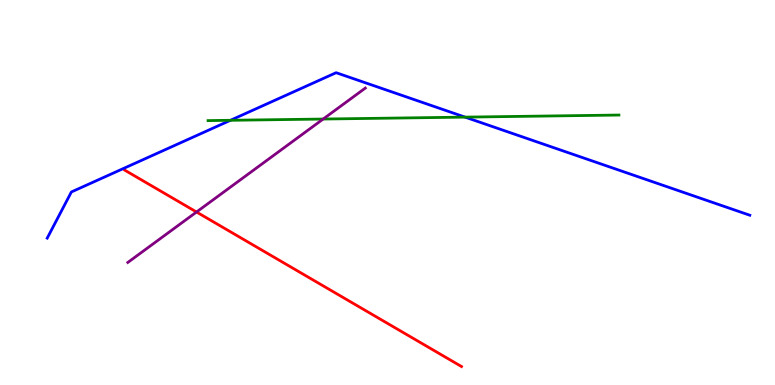[{'lines': ['blue', 'red'], 'intersections': []}, {'lines': ['green', 'red'], 'intersections': []}, {'lines': ['purple', 'red'], 'intersections': [{'x': 2.54, 'y': 4.49}]}, {'lines': ['blue', 'green'], 'intersections': [{'x': 2.97, 'y': 6.88}, {'x': 6.0, 'y': 6.96}]}, {'lines': ['blue', 'purple'], 'intersections': []}, {'lines': ['green', 'purple'], 'intersections': [{'x': 4.17, 'y': 6.91}]}]